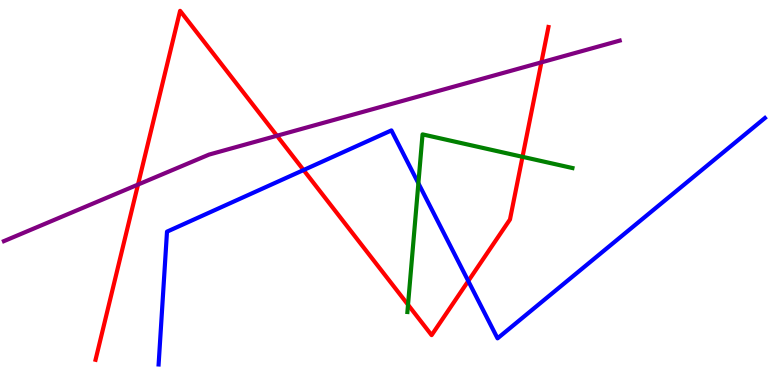[{'lines': ['blue', 'red'], 'intersections': [{'x': 3.92, 'y': 5.58}, {'x': 6.04, 'y': 2.7}]}, {'lines': ['green', 'red'], 'intersections': [{'x': 5.26, 'y': 2.08}, {'x': 6.74, 'y': 5.93}]}, {'lines': ['purple', 'red'], 'intersections': [{'x': 1.78, 'y': 5.21}, {'x': 3.57, 'y': 6.47}, {'x': 6.99, 'y': 8.38}]}, {'lines': ['blue', 'green'], 'intersections': [{'x': 5.4, 'y': 5.24}]}, {'lines': ['blue', 'purple'], 'intersections': []}, {'lines': ['green', 'purple'], 'intersections': []}]